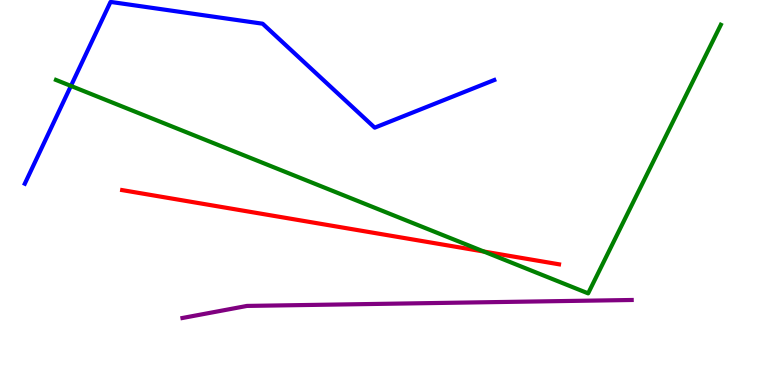[{'lines': ['blue', 'red'], 'intersections': []}, {'lines': ['green', 'red'], 'intersections': [{'x': 6.24, 'y': 3.47}]}, {'lines': ['purple', 'red'], 'intersections': []}, {'lines': ['blue', 'green'], 'intersections': [{'x': 0.915, 'y': 7.77}]}, {'lines': ['blue', 'purple'], 'intersections': []}, {'lines': ['green', 'purple'], 'intersections': []}]